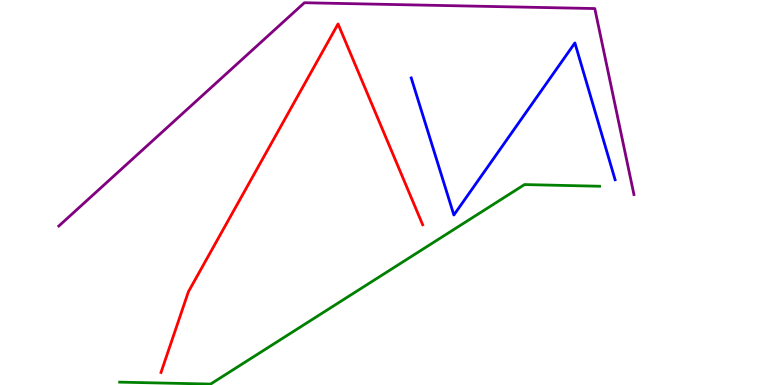[{'lines': ['blue', 'red'], 'intersections': []}, {'lines': ['green', 'red'], 'intersections': []}, {'lines': ['purple', 'red'], 'intersections': []}, {'lines': ['blue', 'green'], 'intersections': []}, {'lines': ['blue', 'purple'], 'intersections': []}, {'lines': ['green', 'purple'], 'intersections': []}]